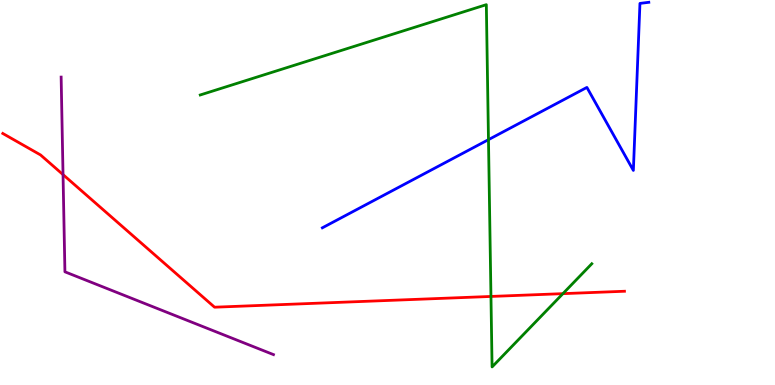[{'lines': ['blue', 'red'], 'intersections': []}, {'lines': ['green', 'red'], 'intersections': [{'x': 6.33, 'y': 2.3}, {'x': 7.26, 'y': 2.37}]}, {'lines': ['purple', 'red'], 'intersections': [{'x': 0.813, 'y': 5.46}]}, {'lines': ['blue', 'green'], 'intersections': [{'x': 6.3, 'y': 6.37}]}, {'lines': ['blue', 'purple'], 'intersections': []}, {'lines': ['green', 'purple'], 'intersections': []}]